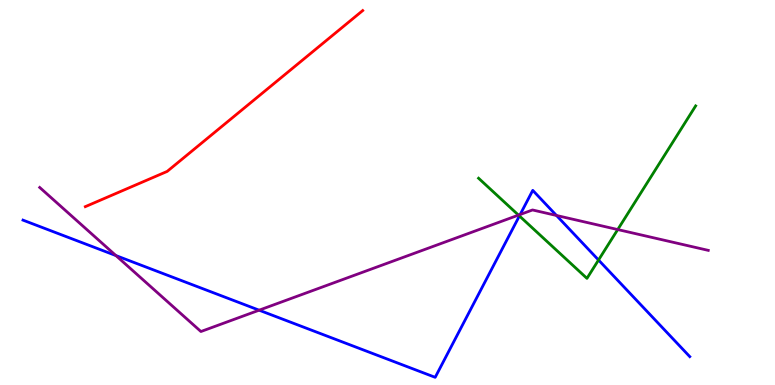[{'lines': ['blue', 'red'], 'intersections': []}, {'lines': ['green', 'red'], 'intersections': []}, {'lines': ['purple', 'red'], 'intersections': []}, {'lines': ['blue', 'green'], 'intersections': [{'x': 6.7, 'y': 4.39}, {'x': 7.72, 'y': 3.25}]}, {'lines': ['blue', 'purple'], 'intersections': [{'x': 1.5, 'y': 3.36}, {'x': 3.34, 'y': 1.94}, {'x': 6.71, 'y': 4.43}, {'x': 7.18, 'y': 4.4}]}, {'lines': ['green', 'purple'], 'intersections': [{'x': 6.69, 'y': 4.41}, {'x': 7.97, 'y': 4.04}]}]